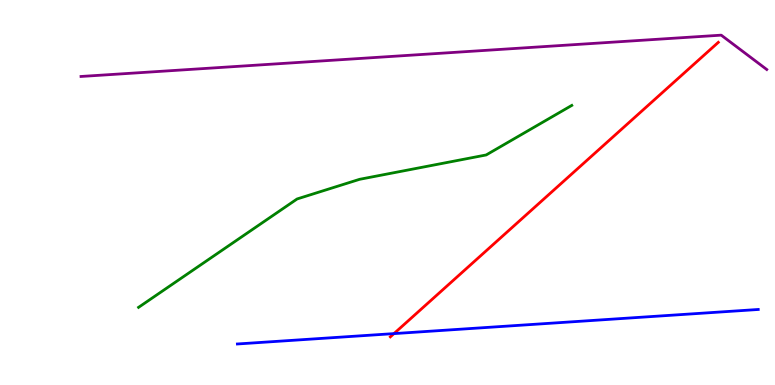[{'lines': ['blue', 'red'], 'intersections': [{'x': 5.08, 'y': 1.33}]}, {'lines': ['green', 'red'], 'intersections': []}, {'lines': ['purple', 'red'], 'intersections': []}, {'lines': ['blue', 'green'], 'intersections': []}, {'lines': ['blue', 'purple'], 'intersections': []}, {'lines': ['green', 'purple'], 'intersections': []}]